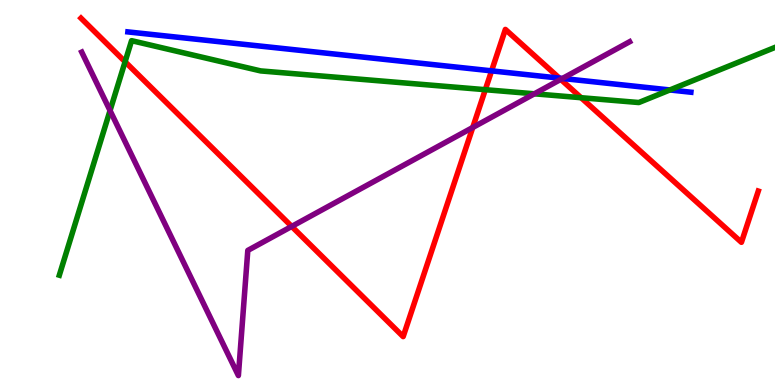[{'lines': ['blue', 'red'], 'intersections': [{'x': 6.34, 'y': 8.16}, {'x': 7.22, 'y': 7.97}]}, {'lines': ['green', 'red'], 'intersections': [{'x': 1.61, 'y': 8.4}, {'x': 6.26, 'y': 7.67}, {'x': 7.5, 'y': 7.46}]}, {'lines': ['purple', 'red'], 'intersections': [{'x': 3.76, 'y': 4.12}, {'x': 6.1, 'y': 6.69}, {'x': 7.24, 'y': 7.94}]}, {'lines': ['blue', 'green'], 'intersections': [{'x': 8.64, 'y': 7.66}]}, {'lines': ['blue', 'purple'], 'intersections': [{'x': 7.26, 'y': 7.96}]}, {'lines': ['green', 'purple'], 'intersections': [{'x': 1.42, 'y': 7.13}, {'x': 6.9, 'y': 7.56}]}]